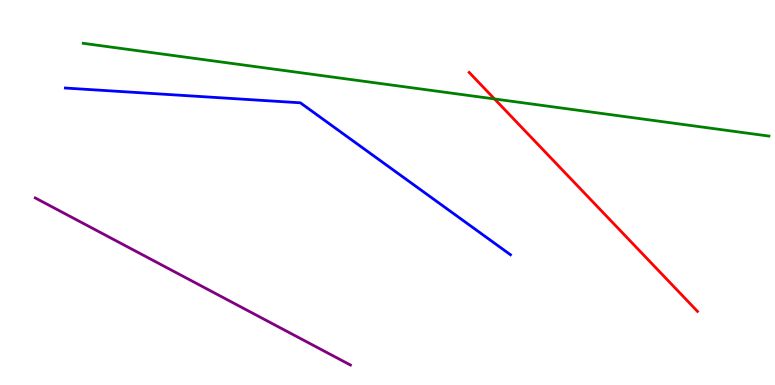[{'lines': ['blue', 'red'], 'intersections': []}, {'lines': ['green', 'red'], 'intersections': [{'x': 6.38, 'y': 7.43}]}, {'lines': ['purple', 'red'], 'intersections': []}, {'lines': ['blue', 'green'], 'intersections': []}, {'lines': ['blue', 'purple'], 'intersections': []}, {'lines': ['green', 'purple'], 'intersections': []}]